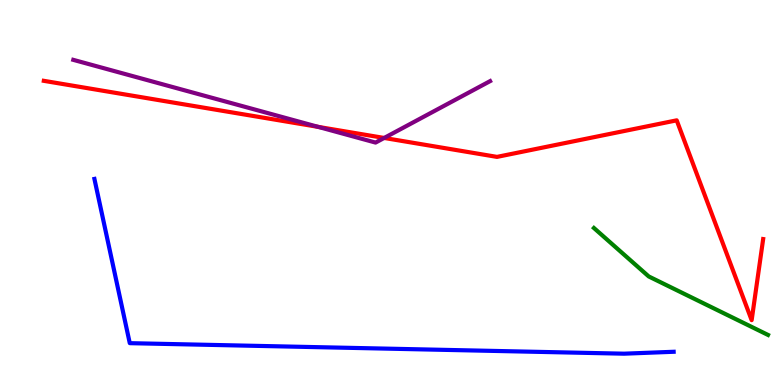[{'lines': ['blue', 'red'], 'intersections': []}, {'lines': ['green', 'red'], 'intersections': []}, {'lines': ['purple', 'red'], 'intersections': [{'x': 4.11, 'y': 6.7}, {'x': 4.96, 'y': 6.42}]}, {'lines': ['blue', 'green'], 'intersections': []}, {'lines': ['blue', 'purple'], 'intersections': []}, {'lines': ['green', 'purple'], 'intersections': []}]